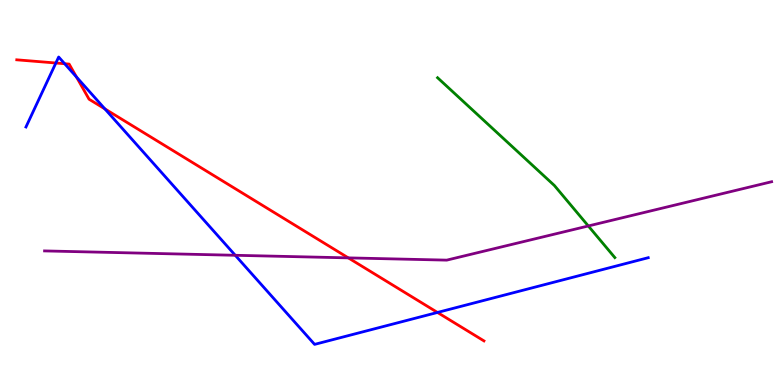[{'lines': ['blue', 'red'], 'intersections': [{'x': 0.721, 'y': 8.36}, {'x': 0.834, 'y': 8.35}, {'x': 0.987, 'y': 8.0}, {'x': 1.35, 'y': 7.17}, {'x': 5.64, 'y': 1.88}]}, {'lines': ['green', 'red'], 'intersections': []}, {'lines': ['purple', 'red'], 'intersections': [{'x': 4.49, 'y': 3.3}]}, {'lines': ['blue', 'green'], 'intersections': []}, {'lines': ['blue', 'purple'], 'intersections': [{'x': 3.04, 'y': 3.37}]}, {'lines': ['green', 'purple'], 'intersections': [{'x': 7.59, 'y': 4.13}]}]